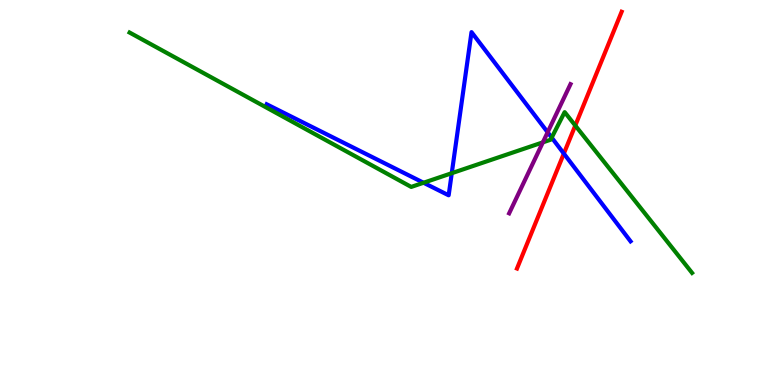[{'lines': ['blue', 'red'], 'intersections': [{'x': 7.28, 'y': 6.01}]}, {'lines': ['green', 'red'], 'intersections': [{'x': 7.42, 'y': 6.74}]}, {'lines': ['purple', 'red'], 'intersections': []}, {'lines': ['blue', 'green'], 'intersections': [{'x': 5.47, 'y': 5.25}, {'x': 5.83, 'y': 5.5}, {'x': 7.12, 'y': 6.43}]}, {'lines': ['blue', 'purple'], 'intersections': [{'x': 7.07, 'y': 6.56}]}, {'lines': ['green', 'purple'], 'intersections': [{'x': 7.0, 'y': 6.3}]}]